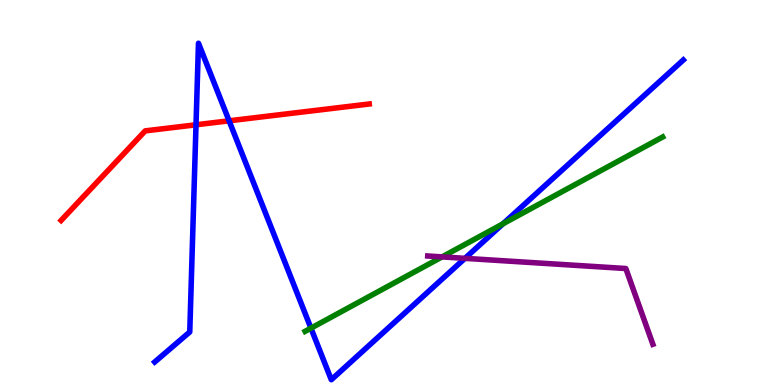[{'lines': ['blue', 'red'], 'intersections': [{'x': 2.53, 'y': 6.76}, {'x': 2.96, 'y': 6.86}]}, {'lines': ['green', 'red'], 'intersections': []}, {'lines': ['purple', 'red'], 'intersections': []}, {'lines': ['blue', 'green'], 'intersections': [{'x': 4.01, 'y': 1.48}, {'x': 6.49, 'y': 4.19}]}, {'lines': ['blue', 'purple'], 'intersections': [{'x': 6.0, 'y': 3.29}]}, {'lines': ['green', 'purple'], 'intersections': [{'x': 5.7, 'y': 3.33}]}]